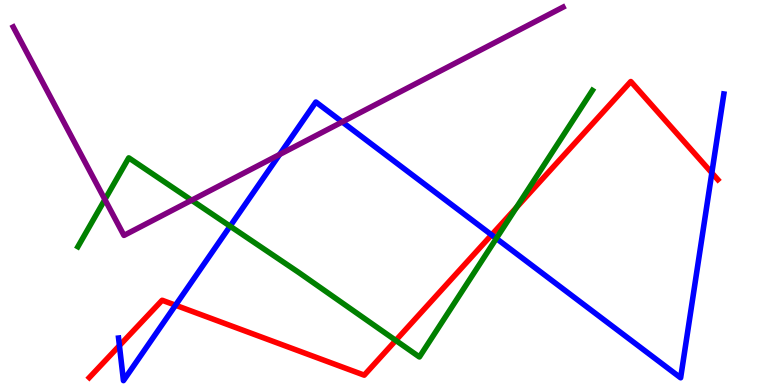[{'lines': ['blue', 'red'], 'intersections': [{'x': 1.54, 'y': 1.02}, {'x': 2.26, 'y': 2.07}, {'x': 6.34, 'y': 3.9}, {'x': 9.18, 'y': 5.51}]}, {'lines': ['green', 'red'], 'intersections': [{'x': 5.11, 'y': 1.16}, {'x': 6.66, 'y': 4.61}]}, {'lines': ['purple', 'red'], 'intersections': []}, {'lines': ['blue', 'green'], 'intersections': [{'x': 2.97, 'y': 4.13}, {'x': 6.4, 'y': 3.81}]}, {'lines': ['blue', 'purple'], 'intersections': [{'x': 3.61, 'y': 5.99}, {'x': 4.42, 'y': 6.83}]}, {'lines': ['green', 'purple'], 'intersections': [{'x': 1.35, 'y': 4.82}, {'x': 2.47, 'y': 4.8}]}]